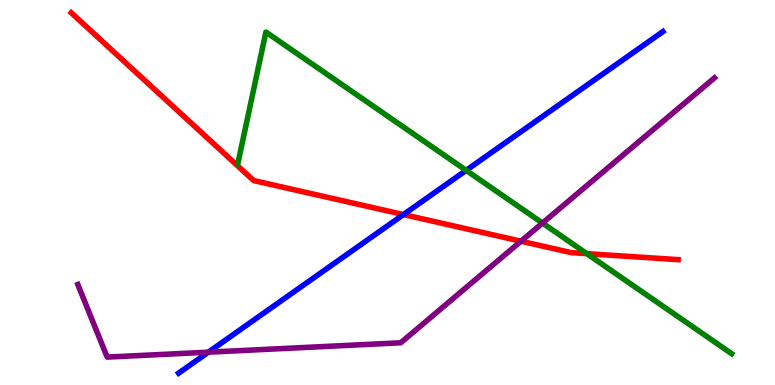[{'lines': ['blue', 'red'], 'intersections': [{'x': 5.21, 'y': 4.43}]}, {'lines': ['green', 'red'], 'intersections': [{'x': 7.57, 'y': 3.41}]}, {'lines': ['purple', 'red'], 'intersections': [{'x': 6.72, 'y': 3.73}]}, {'lines': ['blue', 'green'], 'intersections': [{'x': 6.02, 'y': 5.58}]}, {'lines': ['blue', 'purple'], 'intersections': [{'x': 2.69, 'y': 0.853}]}, {'lines': ['green', 'purple'], 'intersections': [{'x': 7.0, 'y': 4.21}]}]